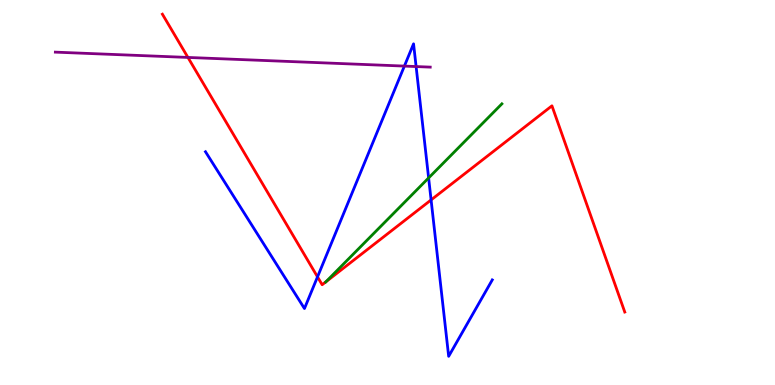[{'lines': ['blue', 'red'], 'intersections': [{'x': 4.1, 'y': 2.81}, {'x': 5.56, 'y': 4.81}]}, {'lines': ['green', 'red'], 'intersections': [{'x': 4.2, 'y': 2.68}]}, {'lines': ['purple', 'red'], 'intersections': [{'x': 2.43, 'y': 8.51}]}, {'lines': ['blue', 'green'], 'intersections': [{'x': 5.53, 'y': 5.38}]}, {'lines': ['blue', 'purple'], 'intersections': [{'x': 5.22, 'y': 8.28}, {'x': 5.37, 'y': 8.27}]}, {'lines': ['green', 'purple'], 'intersections': []}]